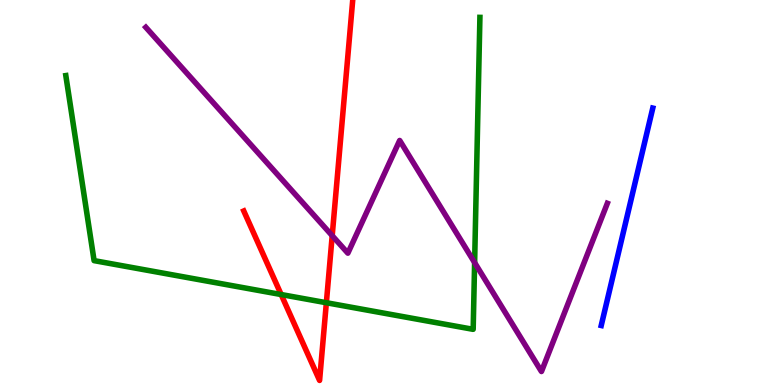[{'lines': ['blue', 'red'], 'intersections': []}, {'lines': ['green', 'red'], 'intersections': [{'x': 3.63, 'y': 2.35}, {'x': 4.21, 'y': 2.14}]}, {'lines': ['purple', 'red'], 'intersections': [{'x': 4.29, 'y': 3.88}]}, {'lines': ['blue', 'green'], 'intersections': []}, {'lines': ['blue', 'purple'], 'intersections': []}, {'lines': ['green', 'purple'], 'intersections': [{'x': 6.12, 'y': 3.18}]}]